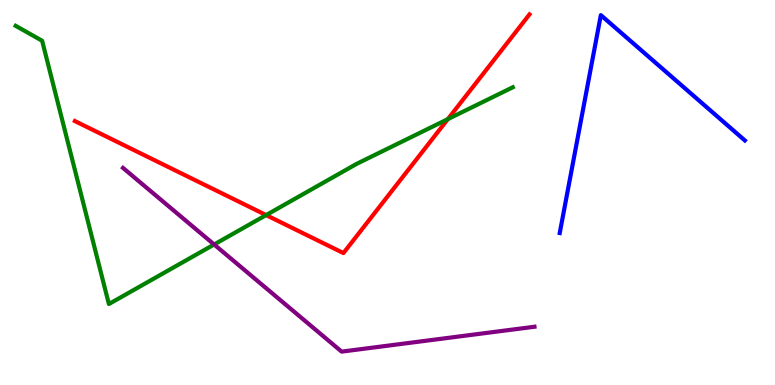[{'lines': ['blue', 'red'], 'intersections': []}, {'lines': ['green', 'red'], 'intersections': [{'x': 3.43, 'y': 4.41}, {'x': 5.78, 'y': 6.91}]}, {'lines': ['purple', 'red'], 'intersections': []}, {'lines': ['blue', 'green'], 'intersections': []}, {'lines': ['blue', 'purple'], 'intersections': []}, {'lines': ['green', 'purple'], 'intersections': [{'x': 2.76, 'y': 3.65}]}]